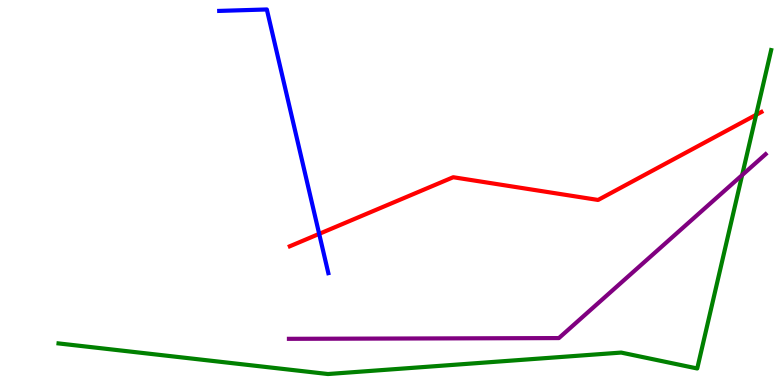[{'lines': ['blue', 'red'], 'intersections': [{'x': 4.12, 'y': 3.93}]}, {'lines': ['green', 'red'], 'intersections': [{'x': 9.76, 'y': 7.02}]}, {'lines': ['purple', 'red'], 'intersections': []}, {'lines': ['blue', 'green'], 'intersections': []}, {'lines': ['blue', 'purple'], 'intersections': []}, {'lines': ['green', 'purple'], 'intersections': [{'x': 9.58, 'y': 5.45}]}]